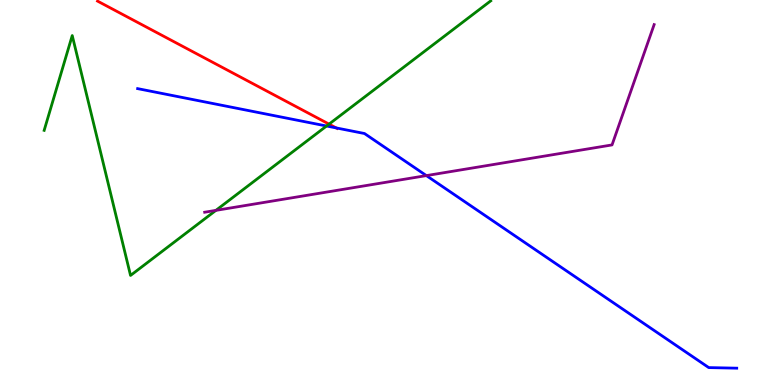[{'lines': ['blue', 'red'], 'intersections': [{'x': 4.34, 'y': 6.68}]}, {'lines': ['green', 'red'], 'intersections': [{'x': 4.25, 'y': 6.78}]}, {'lines': ['purple', 'red'], 'intersections': []}, {'lines': ['blue', 'green'], 'intersections': [{'x': 4.21, 'y': 6.73}]}, {'lines': ['blue', 'purple'], 'intersections': [{'x': 5.5, 'y': 5.44}]}, {'lines': ['green', 'purple'], 'intersections': [{'x': 2.79, 'y': 4.54}]}]